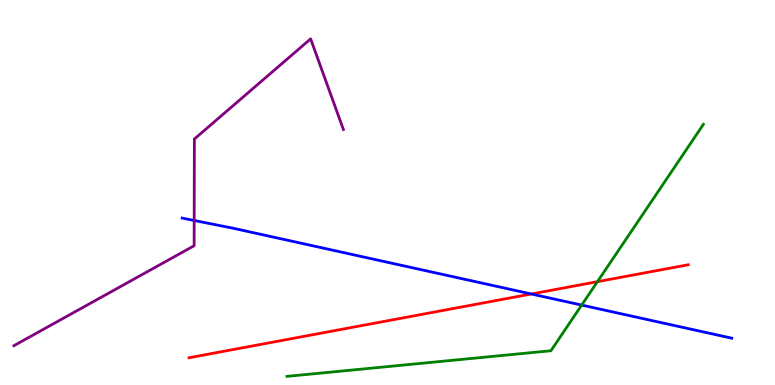[{'lines': ['blue', 'red'], 'intersections': [{'x': 6.86, 'y': 2.36}]}, {'lines': ['green', 'red'], 'intersections': [{'x': 7.71, 'y': 2.68}]}, {'lines': ['purple', 'red'], 'intersections': []}, {'lines': ['blue', 'green'], 'intersections': [{'x': 7.51, 'y': 2.08}]}, {'lines': ['blue', 'purple'], 'intersections': [{'x': 2.51, 'y': 4.27}]}, {'lines': ['green', 'purple'], 'intersections': []}]